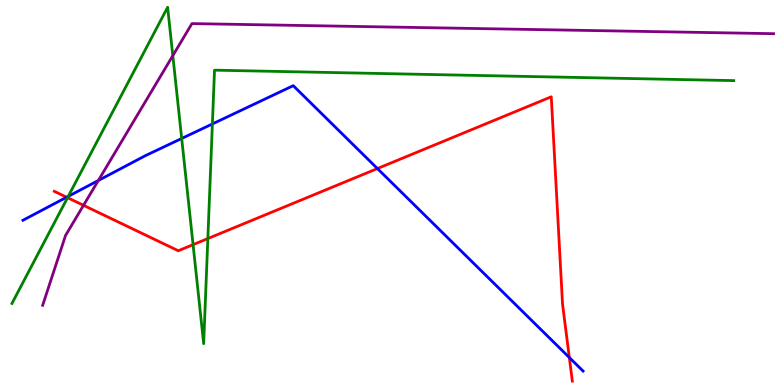[{'lines': ['blue', 'red'], 'intersections': [{'x': 0.86, 'y': 4.88}, {'x': 4.87, 'y': 5.62}, {'x': 7.35, 'y': 0.713}]}, {'lines': ['green', 'red'], 'intersections': [{'x': 0.872, 'y': 4.87}, {'x': 2.49, 'y': 3.65}, {'x': 2.68, 'y': 3.8}]}, {'lines': ['purple', 'red'], 'intersections': [{'x': 1.08, 'y': 4.67}]}, {'lines': ['blue', 'green'], 'intersections': [{'x': 0.88, 'y': 4.9}, {'x': 2.34, 'y': 6.4}, {'x': 2.74, 'y': 6.78}]}, {'lines': ['blue', 'purple'], 'intersections': [{'x': 1.27, 'y': 5.31}]}, {'lines': ['green', 'purple'], 'intersections': [{'x': 2.23, 'y': 8.55}]}]